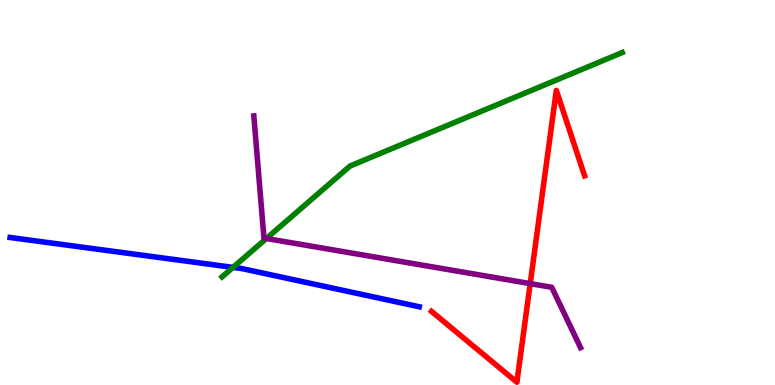[{'lines': ['blue', 'red'], 'intersections': []}, {'lines': ['green', 'red'], 'intersections': []}, {'lines': ['purple', 'red'], 'intersections': [{'x': 6.84, 'y': 2.63}]}, {'lines': ['blue', 'green'], 'intersections': [{'x': 3.01, 'y': 3.05}]}, {'lines': ['blue', 'purple'], 'intersections': []}, {'lines': ['green', 'purple'], 'intersections': [{'x': 3.44, 'y': 3.81}]}]